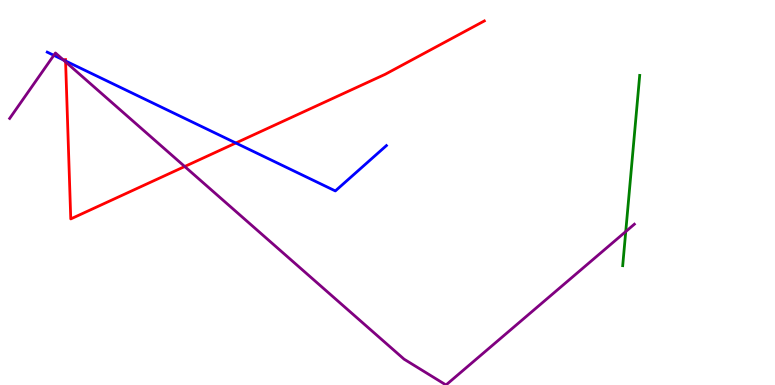[{'lines': ['blue', 'red'], 'intersections': [{'x': 0.846, 'y': 8.42}, {'x': 3.04, 'y': 6.29}]}, {'lines': ['green', 'red'], 'intersections': []}, {'lines': ['purple', 'red'], 'intersections': [{'x': 0.846, 'y': 8.39}, {'x': 2.38, 'y': 5.68}]}, {'lines': ['blue', 'green'], 'intersections': []}, {'lines': ['blue', 'purple'], 'intersections': [{'x': 0.695, 'y': 8.56}, {'x': 0.817, 'y': 8.44}]}, {'lines': ['green', 'purple'], 'intersections': [{'x': 8.07, 'y': 3.99}]}]